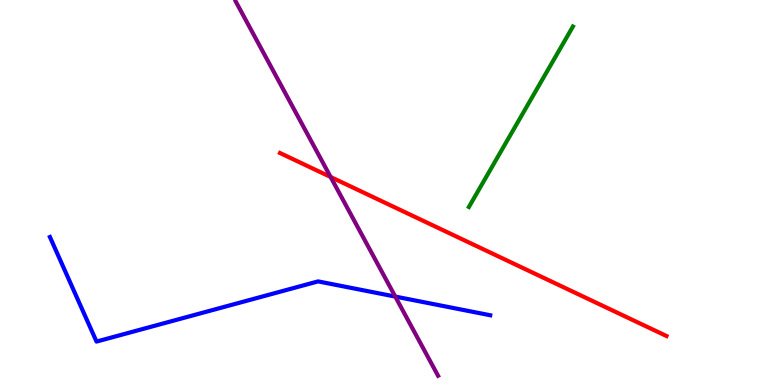[{'lines': ['blue', 'red'], 'intersections': []}, {'lines': ['green', 'red'], 'intersections': []}, {'lines': ['purple', 'red'], 'intersections': [{'x': 4.27, 'y': 5.4}]}, {'lines': ['blue', 'green'], 'intersections': []}, {'lines': ['blue', 'purple'], 'intersections': [{'x': 5.1, 'y': 2.3}]}, {'lines': ['green', 'purple'], 'intersections': []}]